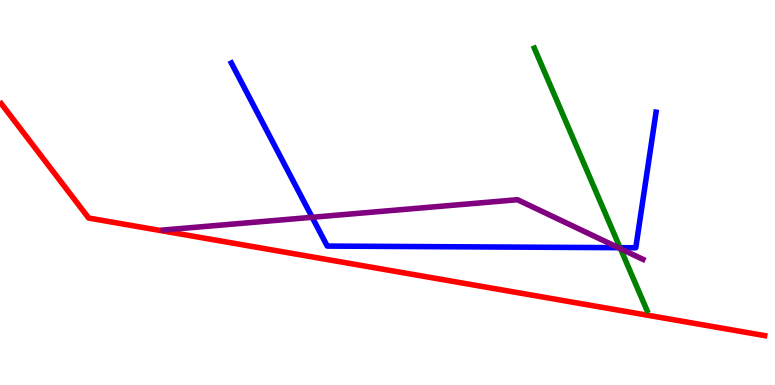[{'lines': ['blue', 'red'], 'intersections': []}, {'lines': ['green', 'red'], 'intersections': []}, {'lines': ['purple', 'red'], 'intersections': []}, {'lines': ['blue', 'green'], 'intersections': [{'x': 8.0, 'y': 3.57}]}, {'lines': ['blue', 'purple'], 'intersections': [{'x': 4.03, 'y': 4.36}, {'x': 7.98, 'y': 3.57}]}, {'lines': ['green', 'purple'], 'intersections': [{'x': 8.01, 'y': 3.54}]}]